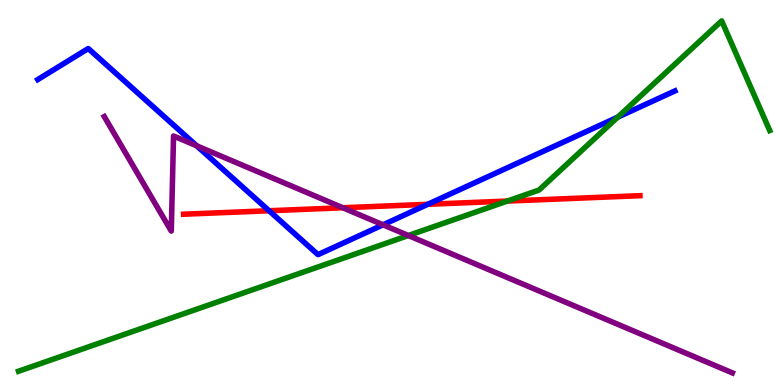[{'lines': ['blue', 'red'], 'intersections': [{'x': 3.47, 'y': 4.53}, {'x': 5.52, 'y': 4.69}]}, {'lines': ['green', 'red'], 'intersections': [{'x': 6.55, 'y': 4.78}]}, {'lines': ['purple', 'red'], 'intersections': [{'x': 4.42, 'y': 4.6}]}, {'lines': ['blue', 'green'], 'intersections': [{'x': 7.97, 'y': 6.96}]}, {'lines': ['blue', 'purple'], 'intersections': [{'x': 2.54, 'y': 6.21}, {'x': 4.94, 'y': 4.16}]}, {'lines': ['green', 'purple'], 'intersections': [{'x': 5.27, 'y': 3.88}]}]